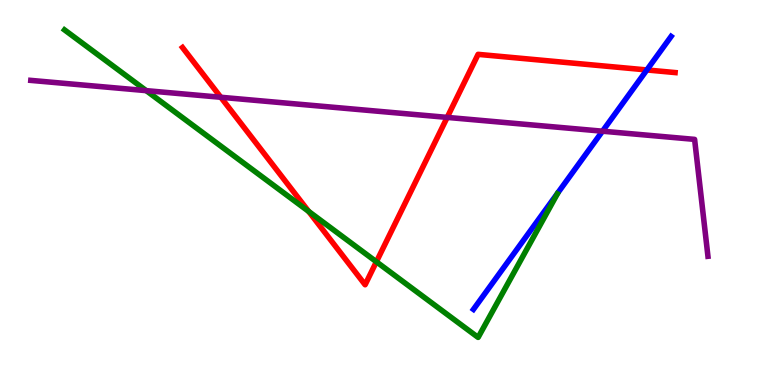[{'lines': ['blue', 'red'], 'intersections': [{'x': 8.35, 'y': 8.18}]}, {'lines': ['green', 'red'], 'intersections': [{'x': 3.98, 'y': 4.51}, {'x': 4.86, 'y': 3.2}]}, {'lines': ['purple', 'red'], 'intersections': [{'x': 2.85, 'y': 7.47}, {'x': 5.77, 'y': 6.95}]}, {'lines': ['blue', 'green'], 'intersections': []}, {'lines': ['blue', 'purple'], 'intersections': [{'x': 7.77, 'y': 6.59}]}, {'lines': ['green', 'purple'], 'intersections': [{'x': 1.89, 'y': 7.65}]}]